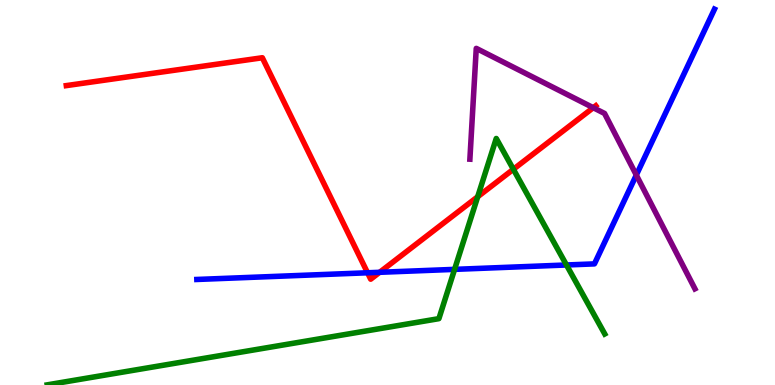[{'lines': ['blue', 'red'], 'intersections': [{'x': 4.74, 'y': 2.91}, {'x': 4.9, 'y': 2.93}]}, {'lines': ['green', 'red'], 'intersections': [{'x': 6.16, 'y': 4.89}, {'x': 6.62, 'y': 5.6}]}, {'lines': ['purple', 'red'], 'intersections': [{'x': 7.65, 'y': 7.2}]}, {'lines': ['blue', 'green'], 'intersections': [{'x': 5.87, 'y': 3.0}, {'x': 7.31, 'y': 3.12}]}, {'lines': ['blue', 'purple'], 'intersections': [{'x': 8.21, 'y': 5.45}]}, {'lines': ['green', 'purple'], 'intersections': []}]